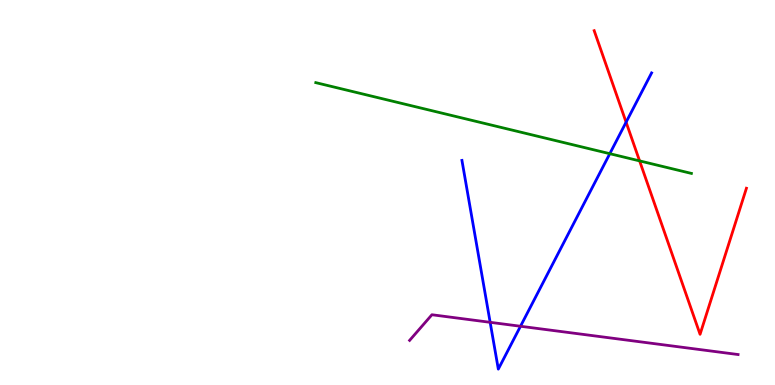[{'lines': ['blue', 'red'], 'intersections': [{'x': 8.08, 'y': 6.83}]}, {'lines': ['green', 'red'], 'intersections': [{'x': 8.25, 'y': 5.82}]}, {'lines': ['purple', 'red'], 'intersections': []}, {'lines': ['blue', 'green'], 'intersections': [{'x': 7.87, 'y': 6.01}]}, {'lines': ['blue', 'purple'], 'intersections': [{'x': 6.32, 'y': 1.63}, {'x': 6.72, 'y': 1.53}]}, {'lines': ['green', 'purple'], 'intersections': []}]